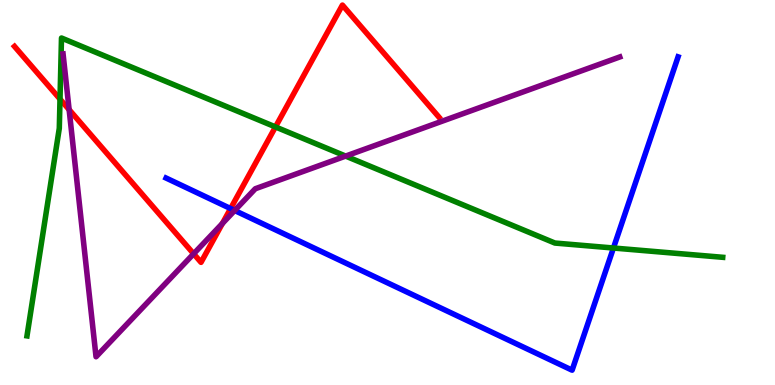[{'lines': ['blue', 'red'], 'intersections': [{'x': 2.98, 'y': 4.58}]}, {'lines': ['green', 'red'], 'intersections': [{'x': 0.774, 'y': 7.43}, {'x': 3.55, 'y': 6.7}]}, {'lines': ['purple', 'red'], 'intersections': [{'x': 0.892, 'y': 7.15}, {'x': 2.5, 'y': 3.41}, {'x': 2.87, 'y': 4.2}]}, {'lines': ['blue', 'green'], 'intersections': [{'x': 7.92, 'y': 3.56}]}, {'lines': ['blue', 'purple'], 'intersections': [{'x': 3.03, 'y': 4.53}]}, {'lines': ['green', 'purple'], 'intersections': [{'x': 4.46, 'y': 5.95}]}]